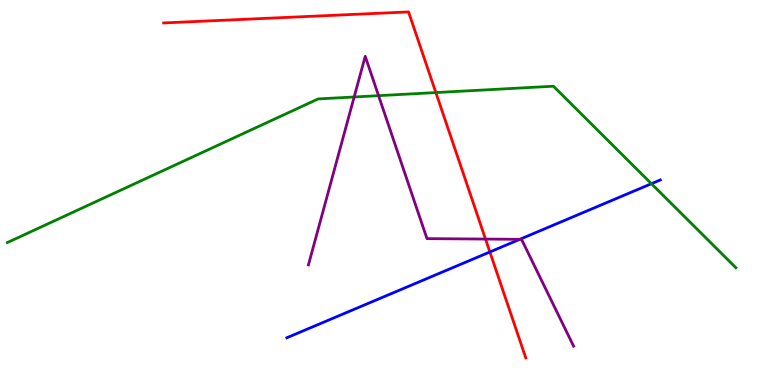[{'lines': ['blue', 'red'], 'intersections': [{'x': 6.32, 'y': 3.46}]}, {'lines': ['green', 'red'], 'intersections': [{'x': 5.62, 'y': 7.6}]}, {'lines': ['purple', 'red'], 'intersections': [{'x': 6.26, 'y': 3.79}]}, {'lines': ['blue', 'green'], 'intersections': [{'x': 8.41, 'y': 5.23}]}, {'lines': ['blue', 'purple'], 'intersections': [{'x': 6.71, 'y': 3.78}]}, {'lines': ['green', 'purple'], 'intersections': [{'x': 4.57, 'y': 7.48}, {'x': 4.88, 'y': 7.52}]}]